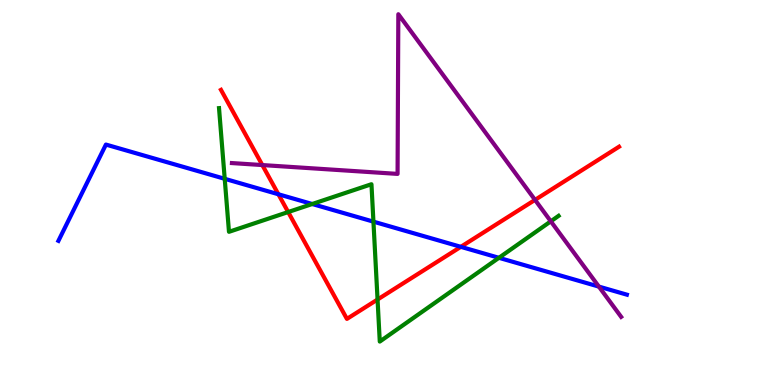[{'lines': ['blue', 'red'], 'intersections': [{'x': 3.59, 'y': 4.95}, {'x': 5.95, 'y': 3.59}]}, {'lines': ['green', 'red'], 'intersections': [{'x': 3.72, 'y': 4.49}, {'x': 4.87, 'y': 2.22}]}, {'lines': ['purple', 'red'], 'intersections': [{'x': 3.38, 'y': 5.71}, {'x': 6.9, 'y': 4.81}]}, {'lines': ['blue', 'green'], 'intersections': [{'x': 2.9, 'y': 5.36}, {'x': 4.03, 'y': 4.7}, {'x': 4.82, 'y': 4.24}, {'x': 6.44, 'y': 3.3}]}, {'lines': ['blue', 'purple'], 'intersections': [{'x': 7.73, 'y': 2.56}]}, {'lines': ['green', 'purple'], 'intersections': [{'x': 7.11, 'y': 4.25}]}]